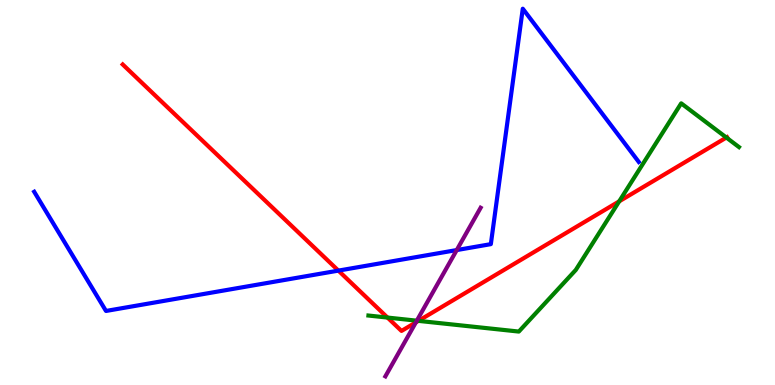[{'lines': ['blue', 'red'], 'intersections': [{'x': 4.37, 'y': 2.97}]}, {'lines': ['green', 'red'], 'intersections': [{'x': 5.0, 'y': 1.75}, {'x': 5.4, 'y': 1.67}, {'x': 7.99, 'y': 4.77}, {'x': 9.37, 'y': 6.43}]}, {'lines': ['purple', 'red'], 'intersections': [{'x': 5.37, 'y': 1.63}]}, {'lines': ['blue', 'green'], 'intersections': []}, {'lines': ['blue', 'purple'], 'intersections': [{'x': 5.89, 'y': 3.5}]}, {'lines': ['green', 'purple'], 'intersections': [{'x': 5.38, 'y': 1.67}]}]